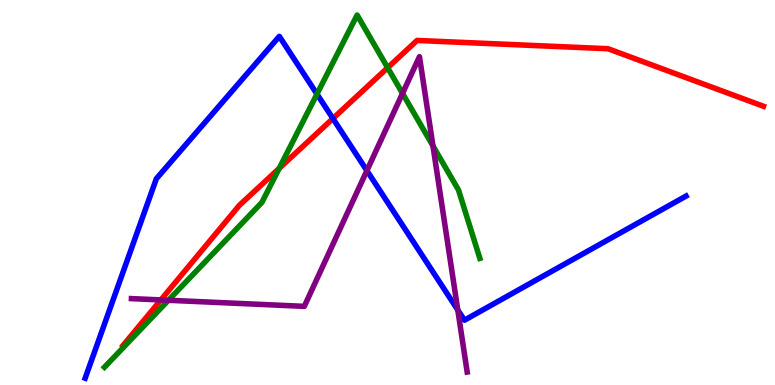[{'lines': ['blue', 'red'], 'intersections': [{'x': 4.3, 'y': 6.92}]}, {'lines': ['green', 'red'], 'intersections': [{'x': 3.6, 'y': 5.63}, {'x': 5.0, 'y': 8.24}]}, {'lines': ['purple', 'red'], 'intersections': [{'x': 2.08, 'y': 2.21}]}, {'lines': ['blue', 'green'], 'intersections': [{'x': 4.09, 'y': 7.56}]}, {'lines': ['blue', 'purple'], 'intersections': [{'x': 4.73, 'y': 5.57}, {'x': 5.91, 'y': 1.95}]}, {'lines': ['green', 'purple'], 'intersections': [{'x': 2.17, 'y': 2.2}, {'x': 5.19, 'y': 7.57}, {'x': 5.59, 'y': 6.21}]}]